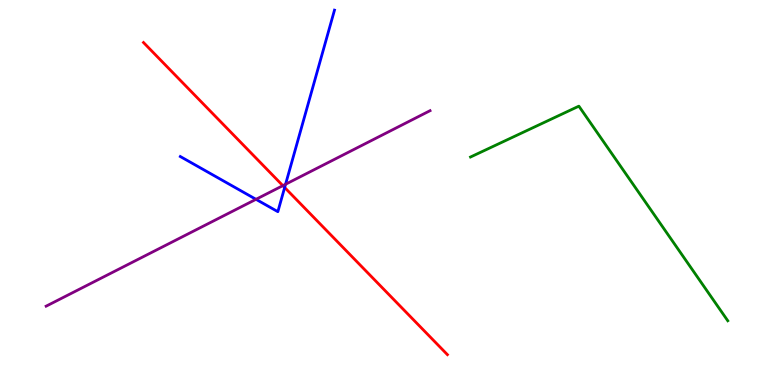[{'lines': ['blue', 'red'], 'intersections': [{'x': 3.67, 'y': 5.13}]}, {'lines': ['green', 'red'], 'intersections': []}, {'lines': ['purple', 'red'], 'intersections': [{'x': 3.65, 'y': 5.18}]}, {'lines': ['blue', 'green'], 'intersections': []}, {'lines': ['blue', 'purple'], 'intersections': [{'x': 3.3, 'y': 4.82}, {'x': 3.68, 'y': 5.21}]}, {'lines': ['green', 'purple'], 'intersections': []}]